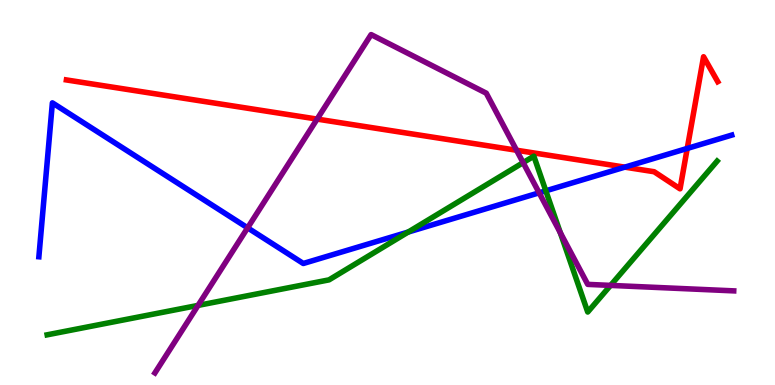[{'lines': ['blue', 'red'], 'intersections': [{'x': 8.06, 'y': 5.66}, {'x': 8.87, 'y': 6.14}]}, {'lines': ['green', 'red'], 'intersections': []}, {'lines': ['purple', 'red'], 'intersections': [{'x': 4.09, 'y': 6.91}, {'x': 6.67, 'y': 6.1}]}, {'lines': ['blue', 'green'], 'intersections': [{'x': 5.27, 'y': 3.97}, {'x': 7.04, 'y': 5.04}]}, {'lines': ['blue', 'purple'], 'intersections': [{'x': 3.2, 'y': 4.08}, {'x': 6.96, 'y': 4.99}]}, {'lines': ['green', 'purple'], 'intersections': [{'x': 2.56, 'y': 2.07}, {'x': 6.75, 'y': 5.78}, {'x': 7.23, 'y': 3.96}, {'x': 7.88, 'y': 2.59}]}]